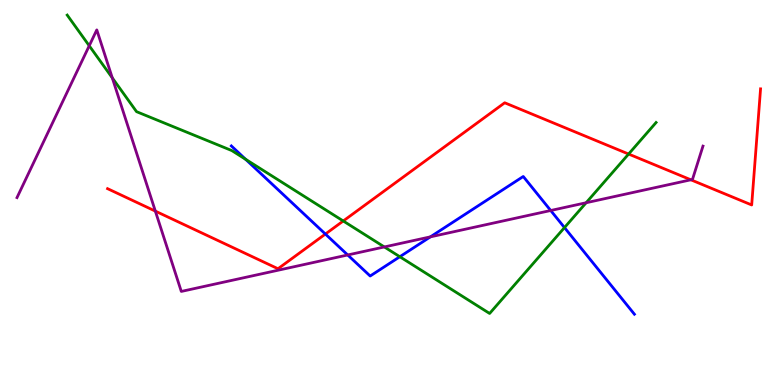[{'lines': ['blue', 'red'], 'intersections': [{'x': 4.2, 'y': 3.92}]}, {'lines': ['green', 'red'], 'intersections': [{'x': 4.43, 'y': 4.26}, {'x': 8.11, 'y': 6.0}]}, {'lines': ['purple', 'red'], 'intersections': [{'x': 2.0, 'y': 4.52}, {'x': 8.91, 'y': 5.33}]}, {'lines': ['blue', 'green'], 'intersections': [{'x': 3.17, 'y': 5.86}, {'x': 5.16, 'y': 3.33}, {'x': 7.28, 'y': 4.09}]}, {'lines': ['blue', 'purple'], 'intersections': [{'x': 4.49, 'y': 3.38}, {'x': 5.55, 'y': 3.85}, {'x': 7.11, 'y': 4.53}]}, {'lines': ['green', 'purple'], 'intersections': [{'x': 1.15, 'y': 8.81}, {'x': 1.45, 'y': 7.98}, {'x': 4.96, 'y': 3.59}, {'x': 7.56, 'y': 4.73}]}]